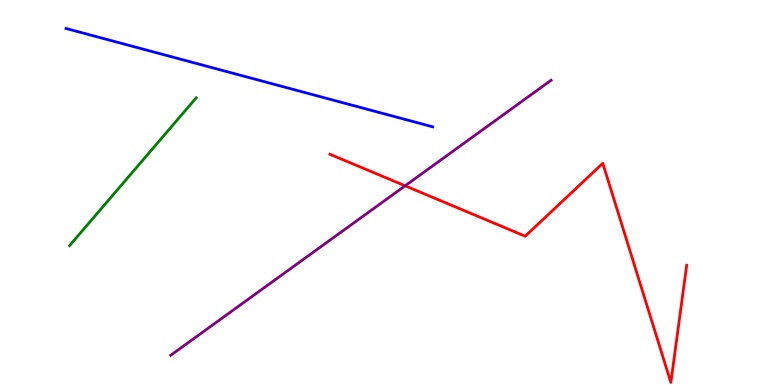[{'lines': ['blue', 'red'], 'intersections': []}, {'lines': ['green', 'red'], 'intersections': []}, {'lines': ['purple', 'red'], 'intersections': [{'x': 5.23, 'y': 5.17}]}, {'lines': ['blue', 'green'], 'intersections': []}, {'lines': ['blue', 'purple'], 'intersections': []}, {'lines': ['green', 'purple'], 'intersections': []}]